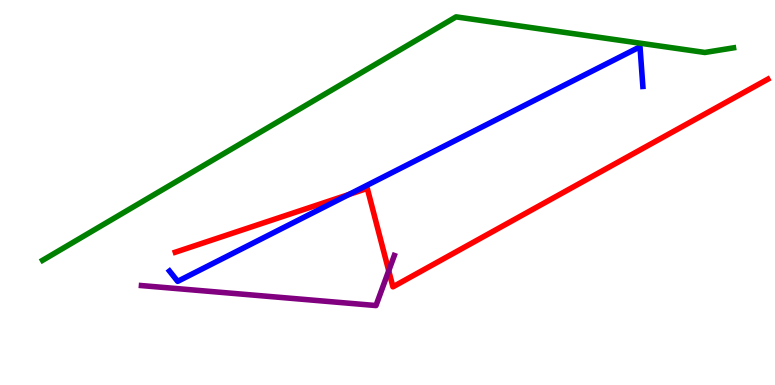[{'lines': ['blue', 'red'], 'intersections': [{'x': 4.5, 'y': 4.95}]}, {'lines': ['green', 'red'], 'intersections': []}, {'lines': ['purple', 'red'], 'intersections': [{'x': 5.02, 'y': 2.97}]}, {'lines': ['blue', 'green'], 'intersections': []}, {'lines': ['blue', 'purple'], 'intersections': []}, {'lines': ['green', 'purple'], 'intersections': []}]